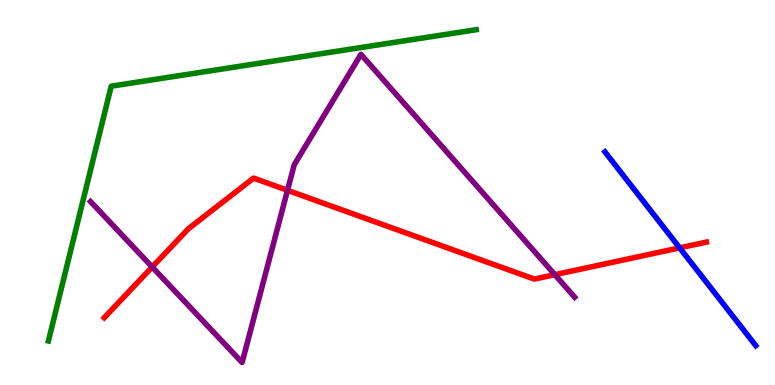[{'lines': ['blue', 'red'], 'intersections': [{'x': 8.77, 'y': 3.56}]}, {'lines': ['green', 'red'], 'intersections': []}, {'lines': ['purple', 'red'], 'intersections': [{'x': 1.96, 'y': 3.06}, {'x': 3.71, 'y': 5.06}, {'x': 7.16, 'y': 2.87}]}, {'lines': ['blue', 'green'], 'intersections': []}, {'lines': ['blue', 'purple'], 'intersections': []}, {'lines': ['green', 'purple'], 'intersections': []}]